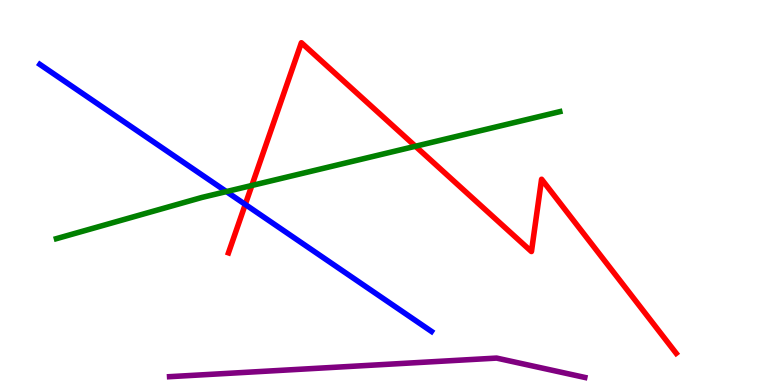[{'lines': ['blue', 'red'], 'intersections': [{'x': 3.16, 'y': 4.69}]}, {'lines': ['green', 'red'], 'intersections': [{'x': 3.25, 'y': 5.18}, {'x': 5.36, 'y': 6.2}]}, {'lines': ['purple', 'red'], 'intersections': []}, {'lines': ['blue', 'green'], 'intersections': [{'x': 2.92, 'y': 5.02}]}, {'lines': ['blue', 'purple'], 'intersections': []}, {'lines': ['green', 'purple'], 'intersections': []}]